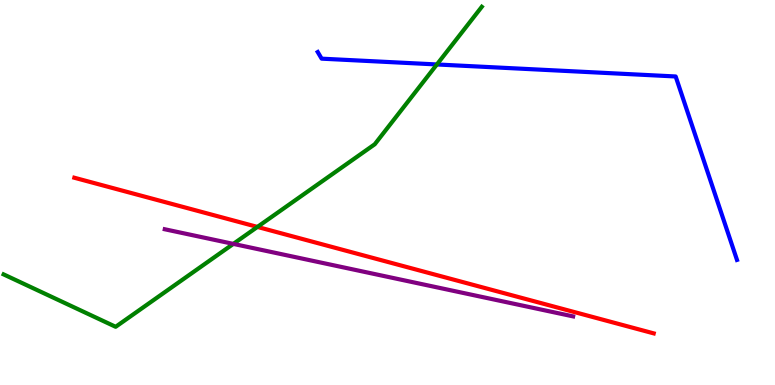[{'lines': ['blue', 'red'], 'intersections': []}, {'lines': ['green', 'red'], 'intersections': [{'x': 3.32, 'y': 4.11}]}, {'lines': ['purple', 'red'], 'intersections': []}, {'lines': ['blue', 'green'], 'intersections': [{'x': 5.64, 'y': 8.33}]}, {'lines': ['blue', 'purple'], 'intersections': []}, {'lines': ['green', 'purple'], 'intersections': [{'x': 3.01, 'y': 3.67}]}]